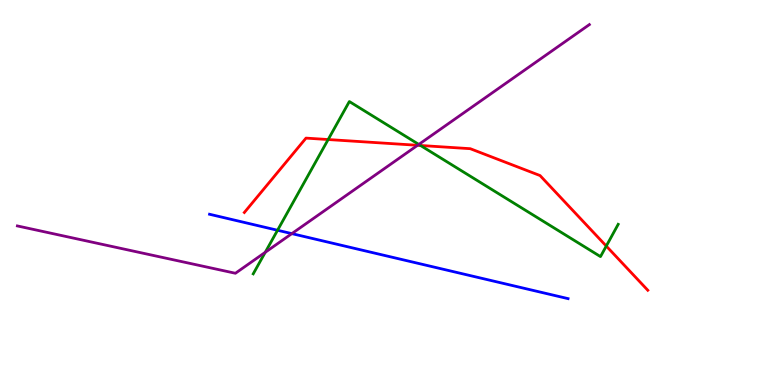[{'lines': ['blue', 'red'], 'intersections': []}, {'lines': ['green', 'red'], 'intersections': [{'x': 4.23, 'y': 6.38}, {'x': 5.43, 'y': 6.22}, {'x': 7.82, 'y': 3.61}]}, {'lines': ['purple', 'red'], 'intersections': [{'x': 5.39, 'y': 6.23}]}, {'lines': ['blue', 'green'], 'intersections': [{'x': 3.58, 'y': 4.02}]}, {'lines': ['blue', 'purple'], 'intersections': [{'x': 3.77, 'y': 3.93}]}, {'lines': ['green', 'purple'], 'intersections': [{'x': 3.42, 'y': 3.45}, {'x': 5.4, 'y': 6.25}]}]